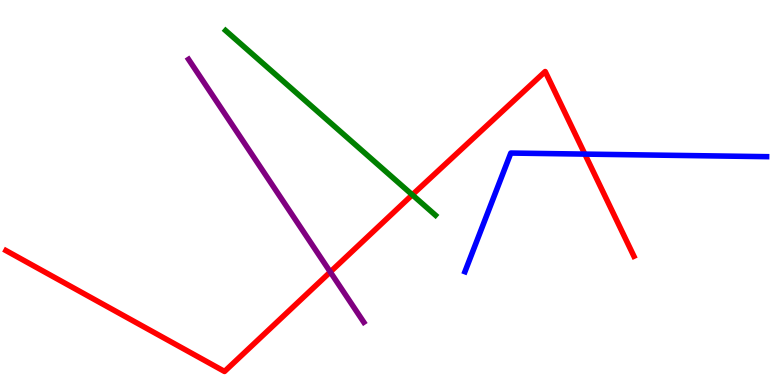[{'lines': ['blue', 'red'], 'intersections': [{'x': 7.55, 'y': 6.0}]}, {'lines': ['green', 'red'], 'intersections': [{'x': 5.32, 'y': 4.94}]}, {'lines': ['purple', 'red'], 'intersections': [{'x': 4.26, 'y': 2.94}]}, {'lines': ['blue', 'green'], 'intersections': []}, {'lines': ['blue', 'purple'], 'intersections': []}, {'lines': ['green', 'purple'], 'intersections': []}]